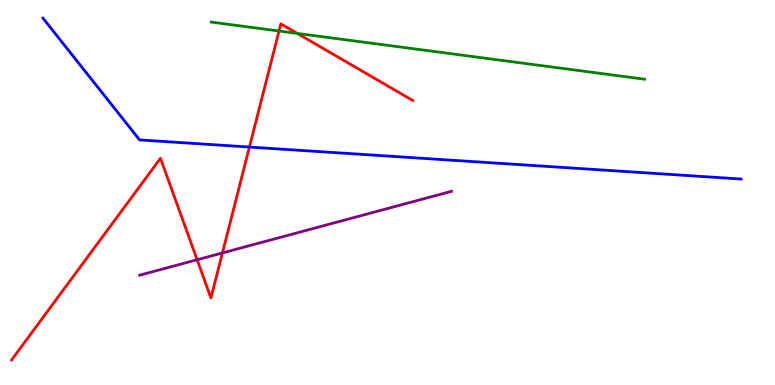[{'lines': ['blue', 'red'], 'intersections': [{'x': 3.22, 'y': 6.18}]}, {'lines': ['green', 'red'], 'intersections': [{'x': 3.6, 'y': 9.19}, {'x': 3.84, 'y': 9.13}]}, {'lines': ['purple', 'red'], 'intersections': [{'x': 2.54, 'y': 3.25}, {'x': 2.87, 'y': 3.43}]}, {'lines': ['blue', 'green'], 'intersections': []}, {'lines': ['blue', 'purple'], 'intersections': []}, {'lines': ['green', 'purple'], 'intersections': []}]